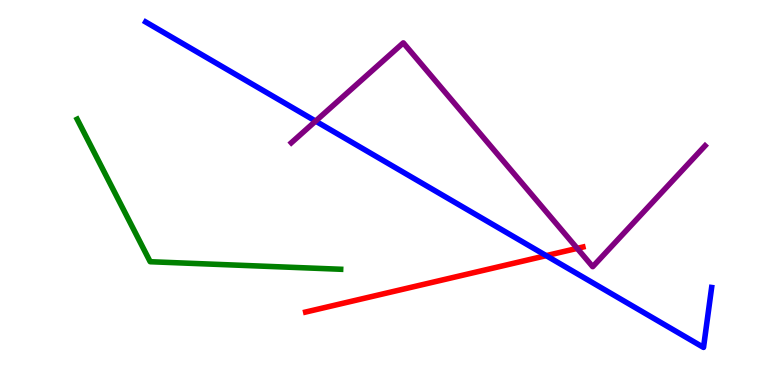[{'lines': ['blue', 'red'], 'intersections': [{'x': 7.05, 'y': 3.36}]}, {'lines': ['green', 'red'], 'intersections': []}, {'lines': ['purple', 'red'], 'intersections': [{'x': 7.45, 'y': 3.55}]}, {'lines': ['blue', 'green'], 'intersections': []}, {'lines': ['blue', 'purple'], 'intersections': [{'x': 4.07, 'y': 6.85}]}, {'lines': ['green', 'purple'], 'intersections': []}]